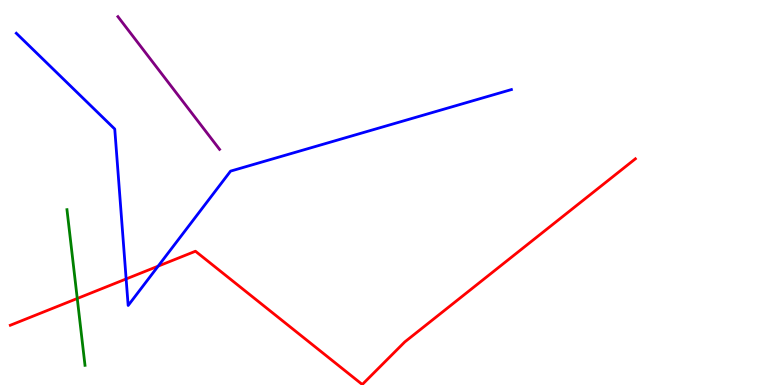[{'lines': ['blue', 'red'], 'intersections': [{'x': 1.63, 'y': 2.75}, {'x': 2.04, 'y': 3.09}]}, {'lines': ['green', 'red'], 'intersections': [{'x': 0.997, 'y': 2.25}]}, {'lines': ['purple', 'red'], 'intersections': []}, {'lines': ['blue', 'green'], 'intersections': []}, {'lines': ['blue', 'purple'], 'intersections': []}, {'lines': ['green', 'purple'], 'intersections': []}]